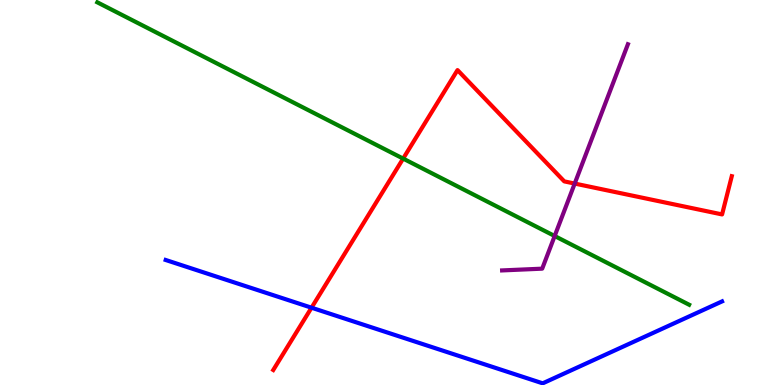[{'lines': ['blue', 'red'], 'intersections': [{'x': 4.02, 'y': 2.01}]}, {'lines': ['green', 'red'], 'intersections': [{'x': 5.2, 'y': 5.88}]}, {'lines': ['purple', 'red'], 'intersections': [{'x': 7.42, 'y': 5.23}]}, {'lines': ['blue', 'green'], 'intersections': []}, {'lines': ['blue', 'purple'], 'intersections': []}, {'lines': ['green', 'purple'], 'intersections': [{'x': 7.16, 'y': 3.87}]}]